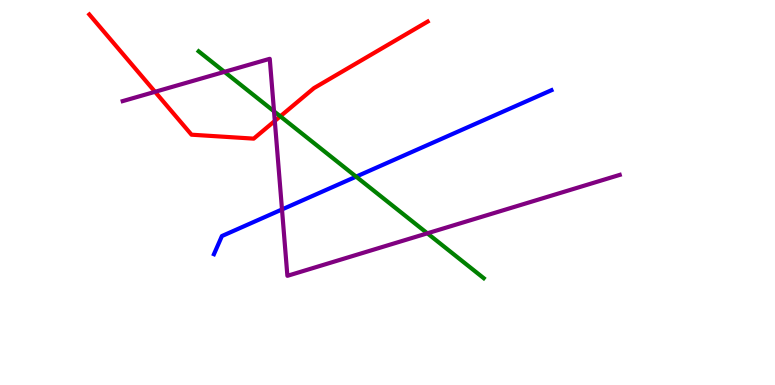[{'lines': ['blue', 'red'], 'intersections': []}, {'lines': ['green', 'red'], 'intersections': [{'x': 3.62, 'y': 6.98}]}, {'lines': ['purple', 'red'], 'intersections': [{'x': 2.0, 'y': 7.62}, {'x': 3.55, 'y': 6.86}]}, {'lines': ['blue', 'green'], 'intersections': [{'x': 4.6, 'y': 5.41}]}, {'lines': ['blue', 'purple'], 'intersections': [{'x': 3.64, 'y': 4.56}]}, {'lines': ['green', 'purple'], 'intersections': [{'x': 2.9, 'y': 8.13}, {'x': 3.54, 'y': 7.11}, {'x': 5.51, 'y': 3.94}]}]